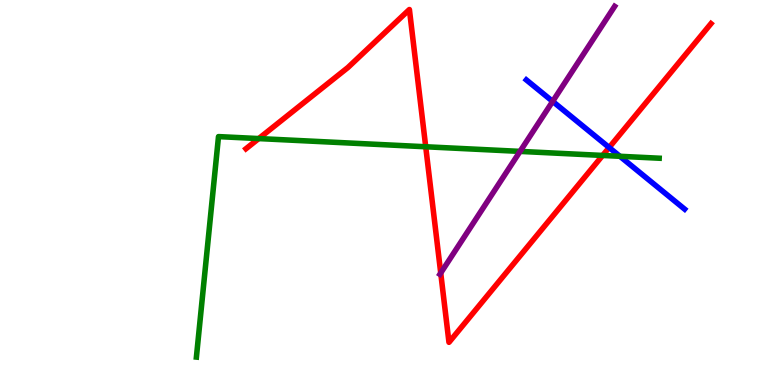[{'lines': ['blue', 'red'], 'intersections': [{'x': 7.86, 'y': 6.17}]}, {'lines': ['green', 'red'], 'intersections': [{'x': 3.34, 'y': 6.4}, {'x': 5.49, 'y': 6.19}, {'x': 7.78, 'y': 5.96}]}, {'lines': ['purple', 'red'], 'intersections': [{'x': 5.69, 'y': 2.91}]}, {'lines': ['blue', 'green'], 'intersections': [{'x': 8.0, 'y': 5.94}]}, {'lines': ['blue', 'purple'], 'intersections': [{'x': 7.13, 'y': 7.37}]}, {'lines': ['green', 'purple'], 'intersections': [{'x': 6.71, 'y': 6.07}]}]